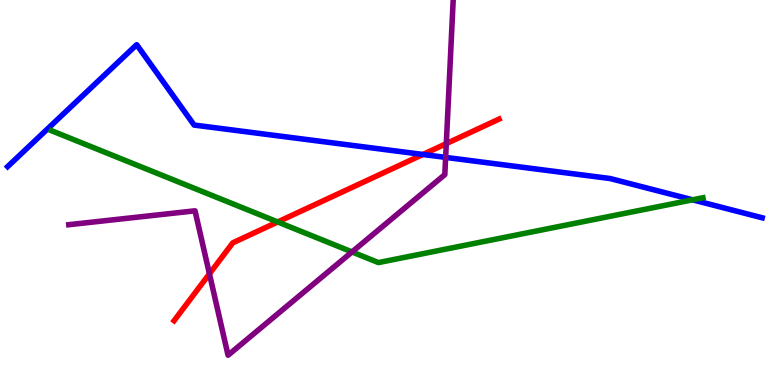[{'lines': ['blue', 'red'], 'intersections': [{'x': 5.46, 'y': 5.99}]}, {'lines': ['green', 'red'], 'intersections': [{'x': 3.58, 'y': 4.24}]}, {'lines': ['purple', 'red'], 'intersections': [{'x': 2.7, 'y': 2.89}, {'x': 5.76, 'y': 6.27}]}, {'lines': ['blue', 'green'], 'intersections': [{'x': 8.94, 'y': 4.81}]}, {'lines': ['blue', 'purple'], 'intersections': [{'x': 5.75, 'y': 5.91}]}, {'lines': ['green', 'purple'], 'intersections': [{'x': 4.54, 'y': 3.46}]}]